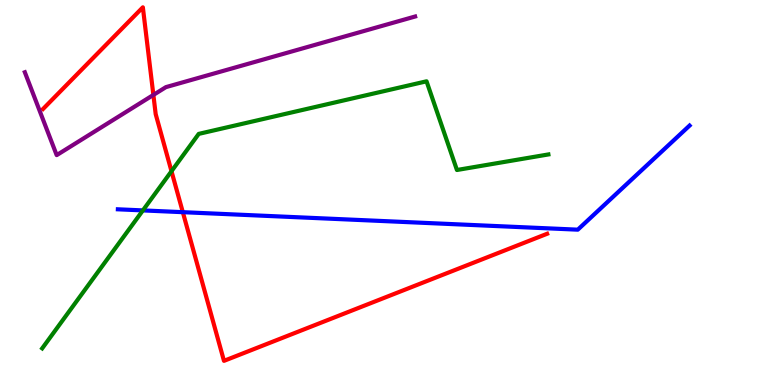[{'lines': ['blue', 'red'], 'intersections': [{'x': 2.36, 'y': 4.49}]}, {'lines': ['green', 'red'], 'intersections': [{'x': 2.21, 'y': 5.55}]}, {'lines': ['purple', 'red'], 'intersections': [{'x': 1.98, 'y': 7.53}]}, {'lines': ['blue', 'green'], 'intersections': [{'x': 1.84, 'y': 4.53}]}, {'lines': ['blue', 'purple'], 'intersections': []}, {'lines': ['green', 'purple'], 'intersections': []}]